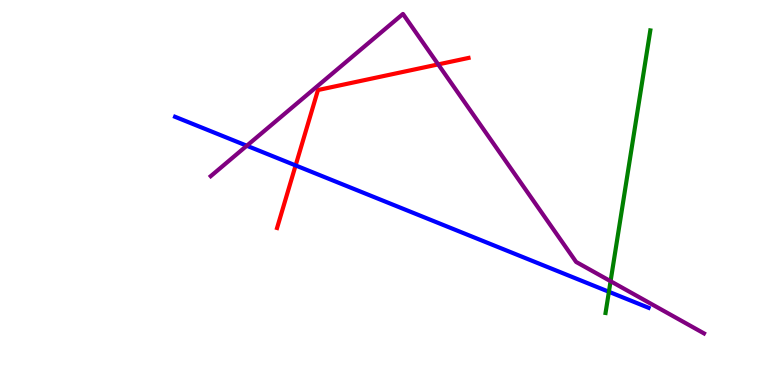[{'lines': ['blue', 'red'], 'intersections': [{'x': 3.81, 'y': 5.7}]}, {'lines': ['green', 'red'], 'intersections': []}, {'lines': ['purple', 'red'], 'intersections': [{'x': 5.65, 'y': 8.33}]}, {'lines': ['blue', 'green'], 'intersections': [{'x': 7.86, 'y': 2.42}]}, {'lines': ['blue', 'purple'], 'intersections': [{'x': 3.18, 'y': 6.21}]}, {'lines': ['green', 'purple'], 'intersections': [{'x': 7.88, 'y': 2.7}]}]